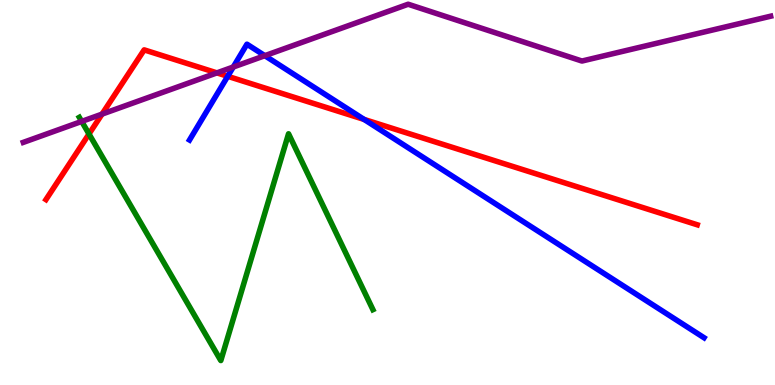[{'lines': ['blue', 'red'], 'intersections': [{'x': 2.94, 'y': 8.02}, {'x': 4.7, 'y': 6.9}]}, {'lines': ['green', 'red'], 'intersections': [{'x': 1.15, 'y': 6.52}]}, {'lines': ['purple', 'red'], 'intersections': [{'x': 1.32, 'y': 7.04}, {'x': 2.8, 'y': 8.11}]}, {'lines': ['blue', 'green'], 'intersections': []}, {'lines': ['blue', 'purple'], 'intersections': [{'x': 3.01, 'y': 8.26}, {'x': 3.42, 'y': 8.55}]}, {'lines': ['green', 'purple'], 'intersections': [{'x': 1.05, 'y': 6.85}]}]